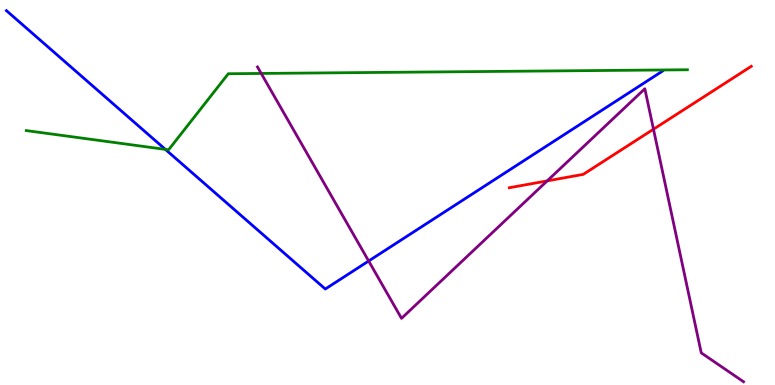[{'lines': ['blue', 'red'], 'intersections': []}, {'lines': ['green', 'red'], 'intersections': []}, {'lines': ['purple', 'red'], 'intersections': [{'x': 7.06, 'y': 5.3}, {'x': 8.43, 'y': 6.64}]}, {'lines': ['blue', 'green'], 'intersections': [{'x': 2.13, 'y': 6.12}]}, {'lines': ['blue', 'purple'], 'intersections': [{'x': 4.76, 'y': 3.22}]}, {'lines': ['green', 'purple'], 'intersections': [{'x': 3.37, 'y': 8.09}]}]